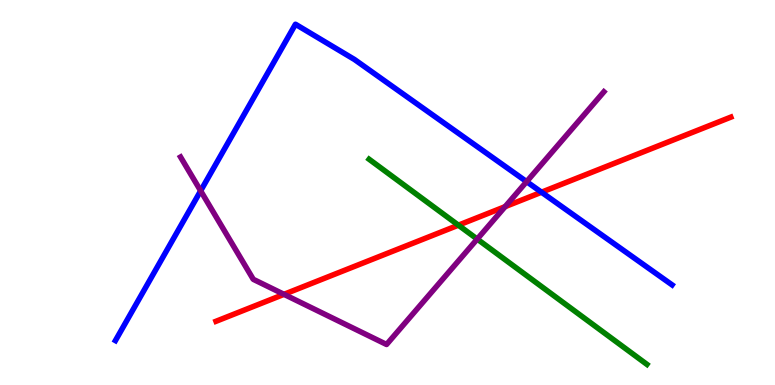[{'lines': ['blue', 'red'], 'intersections': [{'x': 6.99, 'y': 5.01}]}, {'lines': ['green', 'red'], 'intersections': [{'x': 5.91, 'y': 4.15}]}, {'lines': ['purple', 'red'], 'intersections': [{'x': 3.66, 'y': 2.36}, {'x': 6.52, 'y': 4.63}]}, {'lines': ['blue', 'green'], 'intersections': []}, {'lines': ['blue', 'purple'], 'intersections': [{'x': 2.59, 'y': 5.04}, {'x': 6.8, 'y': 5.28}]}, {'lines': ['green', 'purple'], 'intersections': [{'x': 6.16, 'y': 3.79}]}]